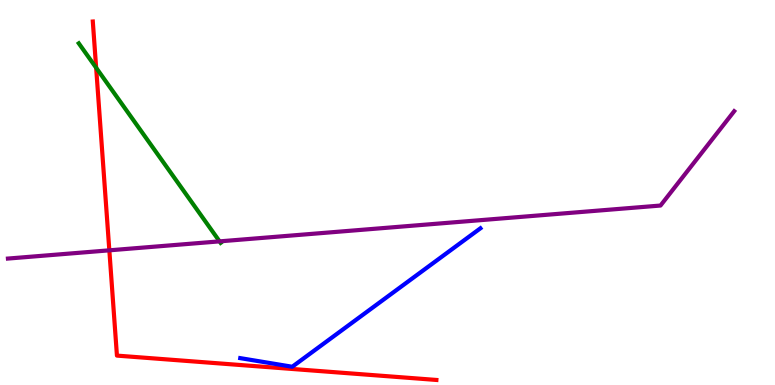[{'lines': ['blue', 'red'], 'intersections': []}, {'lines': ['green', 'red'], 'intersections': [{'x': 1.24, 'y': 8.24}]}, {'lines': ['purple', 'red'], 'intersections': [{'x': 1.41, 'y': 3.5}]}, {'lines': ['blue', 'green'], 'intersections': []}, {'lines': ['blue', 'purple'], 'intersections': []}, {'lines': ['green', 'purple'], 'intersections': [{'x': 2.83, 'y': 3.73}]}]